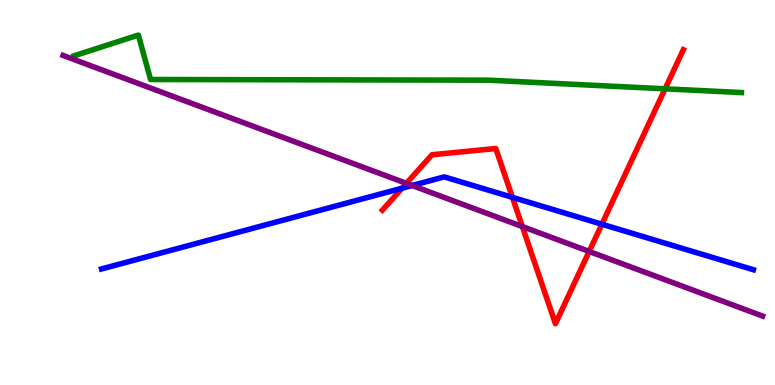[{'lines': ['blue', 'red'], 'intersections': [{'x': 5.19, 'y': 5.11}, {'x': 6.61, 'y': 4.87}, {'x': 7.77, 'y': 4.18}]}, {'lines': ['green', 'red'], 'intersections': [{'x': 8.58, 'y': 7.69}]}, {'lines': ['purple', 'red'], 'intersections': [{'x': 5.24, 'y': 5.24}, {'x': 6.74, 'y': 4.12}, {'x': 7.6, 'y': 3.47}]}, {'lines': ['blue', 'green'], 'intersections': []}, {'lines': ['blue', 'purple'], 'intersections': [{'x': 5.32, 'y': 5.18}]}, {'lines': ['green', 'purple'], 'intersections': []}]